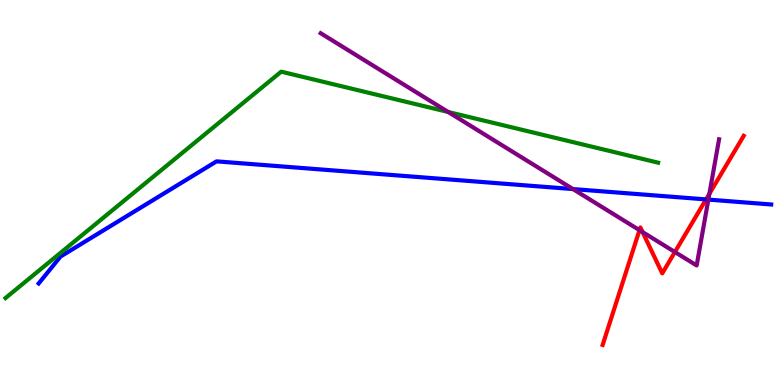[{'lines': ['blue', 'red'], 'intersections': [{'x': 9.11, 'y': 4.82}]}, {'lines': ['green', 'red'], 'intersections': []}, {'lines': ['purple', 'red'], 'intersections': [{'x': 8.25, 'y': 4.02}, {'x': 8.29, 'y': 3.97}, {'x': 8.71, 'y': 3.45}, {'x': 9.15, 'y': 4.97}]}, {'lines': ['blue', 'green'], 'intersections': []}, {'lines': ['blue', 'purple'], 'intersections': [{'x': 7.39, 'y': 5.09}, {'x': 9.14, 'y': 4.82}]}, {'lines': ['green', 'purple'], 'intersections': [{'x': 5.78, 'y': 7.09}]}]